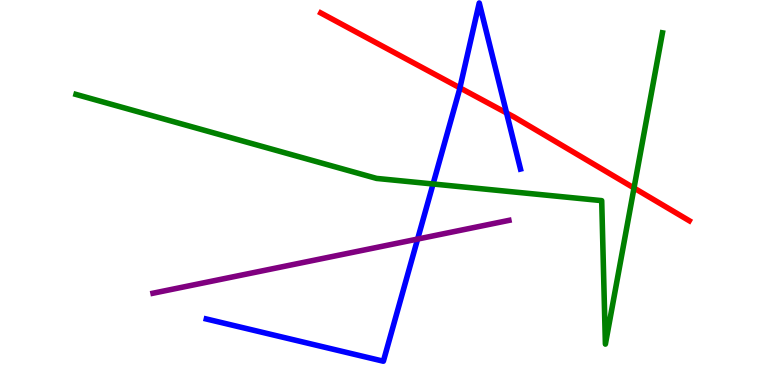[{'lines': ['blue', 'red'], 'intersections': [{'x': 5.93, 'y': 7.72}, {'x': 6.54, 'y': 7.07}]}, {'lines': ['green', 'red'], 'intersections': [{'x': 8.18, 'y': 5.12}]}, {'lines': ['purple', 'red'], 'intersections': []}, {'lines': ['blue', 'green'], 'intersections': [{'x': 5.59, 'y': 5.22}]}, {'lines': ['blue', 'purple'], 'intersections': [{'x': 5.39, 'y': 3.79}]}, {'lines': ['green', 'purple'], 'intersections': []}]